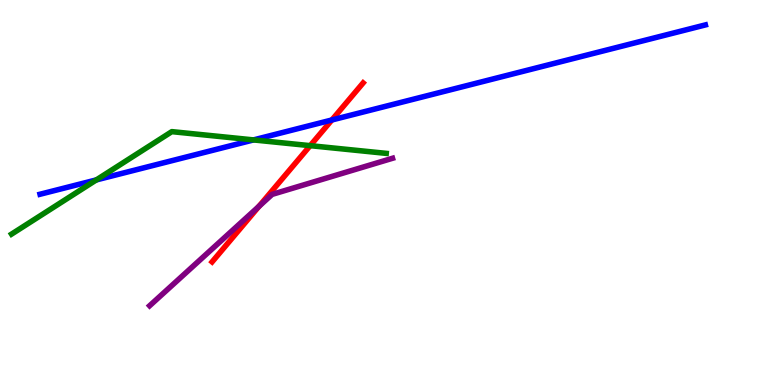[{'lines': ['blue', 'red'], 'intersections': [{'x': 4.28, 'y': 6.88}]}, {'lines': ['green', 'red'], 'intersections': [{'x': 4.0, 'y': 6.22}]}, {'lines': ['purple', 'red'], 'intersections': [{'x': 3.34, 'y': 4.64}]}, {'lines': ['blue', 'green'], 'intersections': [{'x': 1.24, 'y': 5.33}, {'x': 3.27, 'y': 6.37}]}, {'lines': ['blue', 'purple'], 'intersections': []}, {'lines': ['green', 'purple'], 'intersections': []}]